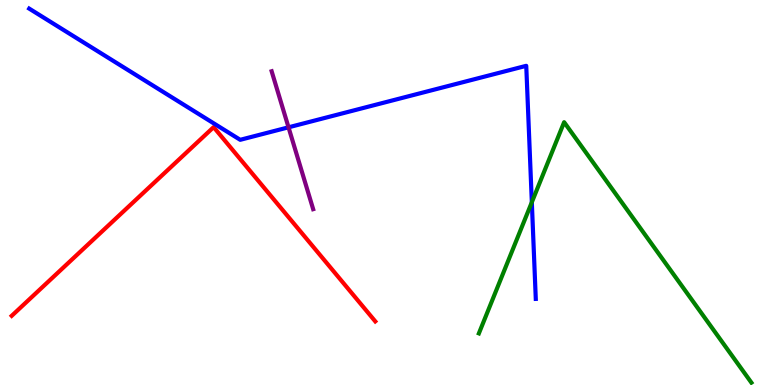[{'lines': ['blue', 'red'], 'intersections': []}, {'lines': ['green', 'red'], 'intersections': []}, {'lines': ['purple', 'red'], 'intersections': []}, {'lines': ['blue', 'green'], 'intersections': [{'x': 6.86, 'y': 4.75}]}, {'lines': ['blue', 'purple'], 'intersections': [{'x': 3.72, 'y': 6.69}]}, {'lines': ['green', 'purple'], 'intersections': []}]